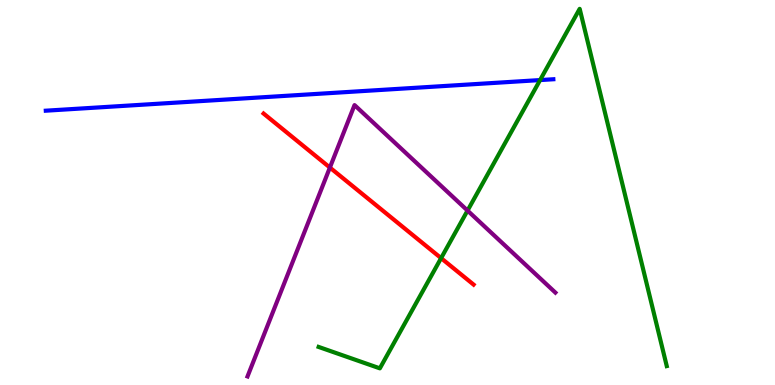[{'lines': ['blue', 'red'], 'intersections': []}, {'lines': ['green', 'red'], 'intersections': [{'x': 5.69, 'y': 3.29}]}, {'lines': ['purple', 'red'], 'intersections': [{'x': 4.26, 'y': 5.65}]}, {'lines': ['blue', 'green'], 'intersections': [{'x': 6.97, 'y': 7.92}]}, {'lines': ['blue', 'purple'], 'intersections': []}, {'lines': ['green', 'purple'], 'intersections': [{'x': 6.03, 'y': 4.53}]}]